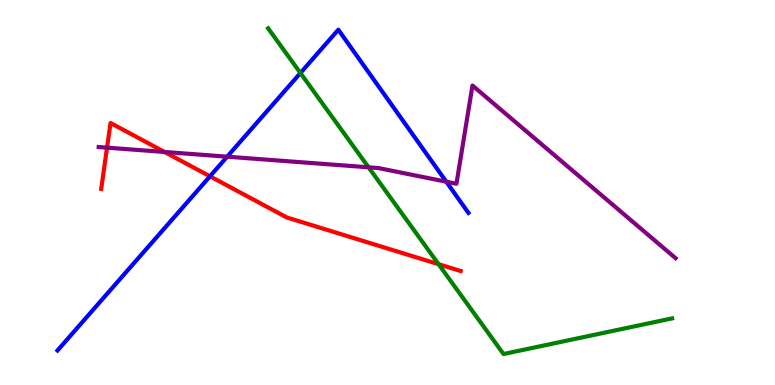[{'lines': ['blue', 'red'], 'intersections': [{'x': 2.71, 'y': 5.42}]}, {'lines': ['green', 'red'], 'intersections': [{'x': 5.66, 'y': 3.14}]}, {'lines': ['purple', 'red'], 'intersections': [{'x': 1.38, 'y': 6.16}, {'x': 2.12, 'y': 6.05}]}, {'lines': ['blue', 'green'], 'intersections': [{'x': 3.88, 'y': 8.1}]}, {'lines': ['blue', 'purple'], 'intersections': [{'x': 2.93, 'y': 5.93}, {'x': 5.76, 'y': 5.28}]}, {'lines': ['green', 'purple'], 'intersections': [{'x': 4.76, 'y': 5.65}]}]